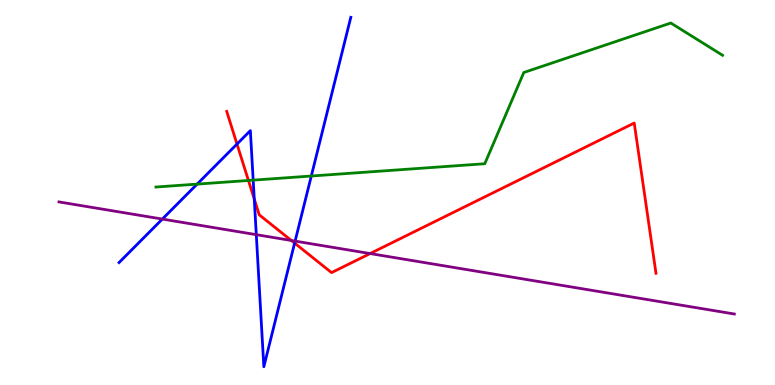[{'lines': ['blue', 'red'], 'intersections': [{'x': 3.06, 'y': 6.26}, {'x': 3.28, 'y': 4.83}, {'x': 3.8, 'y': 3.69}]}, {'lines': ['green', 'red'], 'intersections': [{'x': 3.21, 'y': 5.31}]}, {'lines': ['purple', 'red'], 'intersections': [{'x': 3.76, 'y': 3.75}, {'x': 4.78, 'y': 3.41}]}, {'lines': ['blue', 'green'], 'intersections': [{'x': 2.54, 'y': 5.22}, {'x': 3.27, 'y': 5.32}, {'x': 4.02, 'y': 5.43}]}, {'lines': ['blue', 'purple'], 'intersections': [{'x': 2.09, 'y': 4.31}, {'x': 3.31, 'y': 3.9}, {'x': 3.81, 'y': 3.74}]}, {'lines': ['green', 'purple'], 'intersections': []}]